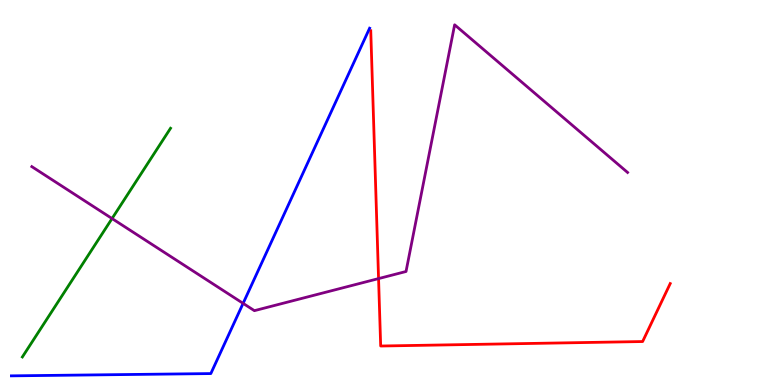[{'lines': ['blue', 'red'], 'intersections': []}, {'lines': ['green', 'red'], 'intersections': []}, {'lines': ['purple', 'red'], 'intersections': [{'x': 4.88, 'y': 2.76}]}, {'lines': ['blue', 'green'], 'intersections': []}, {'lines': ['blue', 'purple'], 'intersections': [{'x': 3.14, 'y': 2.12}]}, {'lines': ['green', 'purple'], 'intersections': [{'x': 1.45, 'y': 4.32}]}]